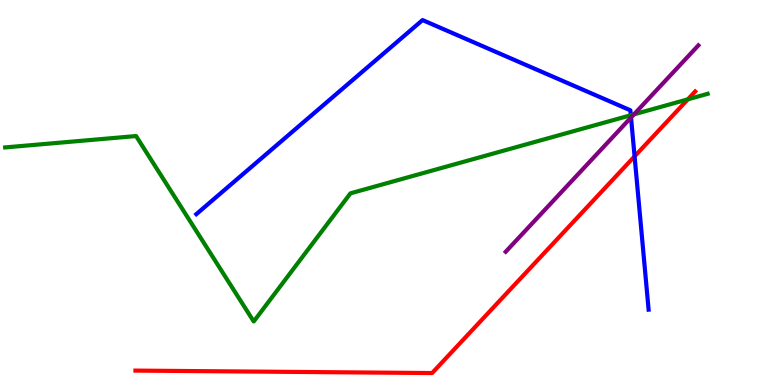[{'lines': ['blue', 'red'], 'intersections': [{'x': 8.19, 'y': 5.94}]}, {'lines': ['green', 'red'], 'intersections': [{'x': 8.88, 'y': 7.42}]}, {'lines': ['purple', 'red'], 'intersections': []}, {'lines': ['blue', 'green'], 'intersections': [{'x': 8.14, 'y': 7.01}]}, {'lines': ['blue', 'purple'], 'intersections': [{'x': 8.14, 'y': 6.95}]}, {'lines': ['green', 'purple'], 'intersections': [{'x': 8.18, 'y': 7.03}]}]